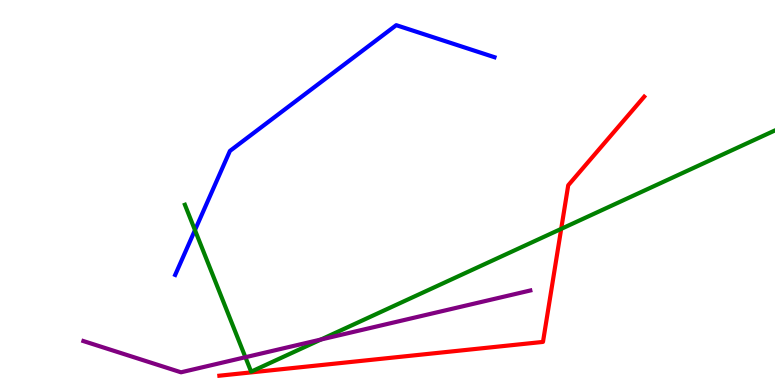[{'lines': ['blue', 'red'], 'intersections': []}, {'lines': ['green', 'red'], 'intersections': [{'x': 7.24, 'y': 4.06}]}, {'lines': ['purple', 'red'], 'intersections': []}, {'lines': ['blue', 'green'], 'intersections': [{'x': 2.52, 'y': 4.02}]}, {'lines': ['blue', 'purple'], 'intersections': []}, {'lines': ['green', 'purple'], 'intersections': [{'x': 3.17, 'y': 0.722}, {'x': 4.14, 'y': 1.18}]}]